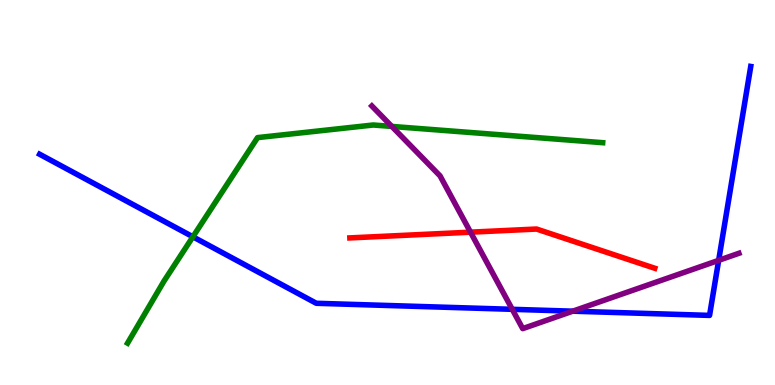[{'lines': ['blue', 'red'], 'intersections': []}, {'lines': ['green', 'red'], 'intersections': []}, {'lines': ['purple', 'red'], 'intersections': [{'x': 6.07, 'y': 3.97}]}, {'lines': ['blue', 'green'], 'intersections': [{'x': 2.49, 'y': 3.85}]}, {'lines': ['blue', 'purple'], 'intersections': [{'x': 6.61, 'y': 1.97}, {'x': 7.39, 'y': 1.92}, {'x': 9.27, 'y': 3.24}]}, {'lines': ['green', 'purple'], 'intersections': [{'x': 5.06, 'y': 6.72}]}]